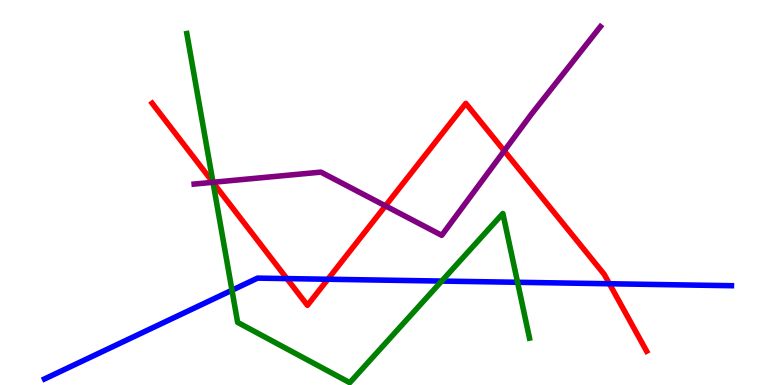[{'lines': ['blue', 'red'], 'intersections': [{'x': 3.7, 'y': 2.76}, {'x': 4.23, 'y': 2.75}, {'x': 7.86, 'y': 2.63}]}, {'lines': ['green', 'red'], 'intersections': [{'x': 2.75, 'y': 5.26}]}, {'lines': ['purple', 'red'], 'intersections': [{'x': 2.75, 'y': 5.26}, {'x': 4.97, 'y': 4.65}, {'x': 6.51, 'y': 6.08}]}, {'lines': ['blue', 'green'], 'intersections': [{'x': 2.99, 'y': 2.46}, {'x': 5.7, 'y': 2.7}, {'x': 6.68, 'y': 2.67}]}, {'lines': ['blue', 'purple'], 'intersections': []}, {'lines': ['green', 'purple'], 'intersections': [{'x': 2.75, 'y': 5.27}]}]